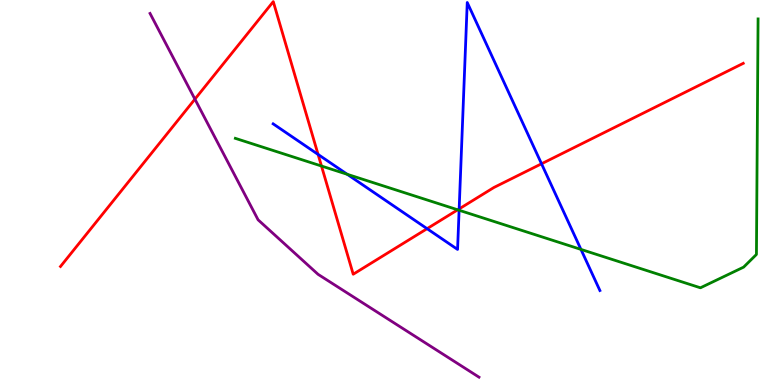[{'lines': ['blue', 'red'], 'intersections': [{'x': 4.1, 'y': 5.99}, {'x': 5.51, 'y': 4.06}, {'x': 5.92, 'y': 4.57}, {'x': 6.99, 'y': 5.75}]}, {'lines': ['green', 'red'], 'intersections': [{'x': 4.15, 'y': 5.69}, {'x': 5.91, 'y': 4.55}]}, {'lines': ['purple', 'red'], 'intersections': [{'x': 2.52, 'y': 7.42}]}, {'lines': ['blue', 'green'], 'intersections': [{'x': 4.48, 'y': 5.47}, {'x': 5.92, 'y': 4.54}, {'x': 7.5, 'y': 3.52}]}, {'lines': ['blue', 'purple'], 'intersections': []}, {'lines': ['green', 'purple'], 'intersections': []}]